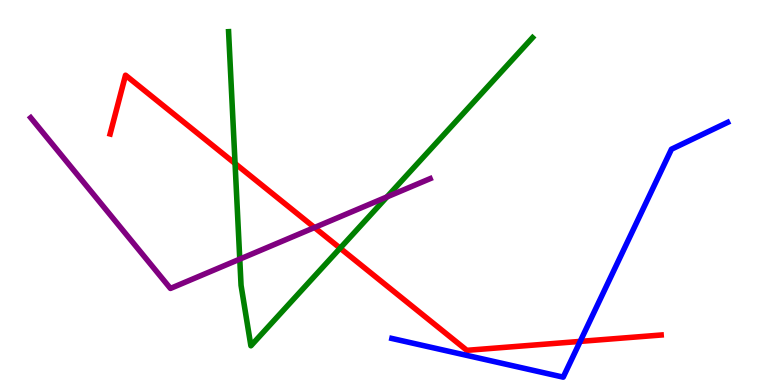[{'lines': ['blue', 'red'], 'intersections': [{'x': 7.49, 'y': 1.13}]}, {'lines': ['green', 'red'], 'intersections': [{'x': 3.03, 'y': 5.75}, {'x': 4.39, 'y': 3.55}]}, {'lines': ['purple', 'red'], 'intersections': [{'x': 4.06, 'y': 4.09}]}, {'lines': ['blue', 'green'], 'intersections': []}, {'lines': ['blue', 'purple'], 'intersections': []}, {'lines': ['green', 'purple'], 'intersections': [{'x': 3.09, 'y': 3.27}, {'x': 4.99, 'y': 4.89}]}]